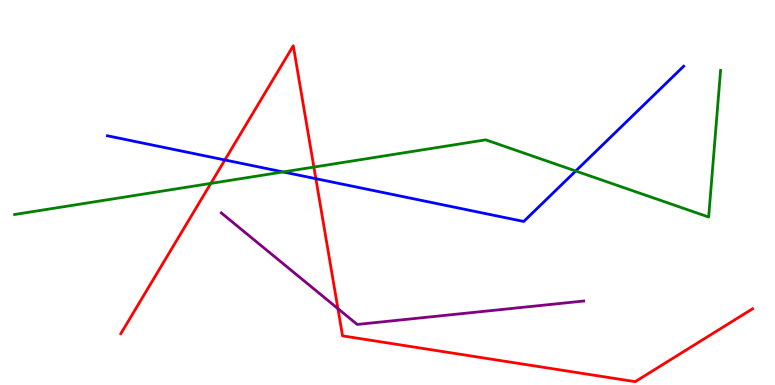[{'lines': ['blue', 'red'], 'intersections': [{'x': 2.9, 'y': 5.85}, {'x': 4.08, 'y': 5.36}]}, {'lines': ['green', 'red'], 'intersections': [{'x': 2.72, 'y': 5.24}, {'x': 4.05, 'y': 5.66}]}, {'lines': ['purple', 'red'], 'intersections': [{'x': 4.36, 'y': 1.98}]}, {'lines': ['blue', 'green'], 'intersections': [{'x': 3.65, 'y': 5.53}, {'x': 7.43, 'y': 5.56}]}, {'lines': ['blue', 'purple'], 'intersections': []}, {'lines': ['green', 'purple'], 'intersections': []}]